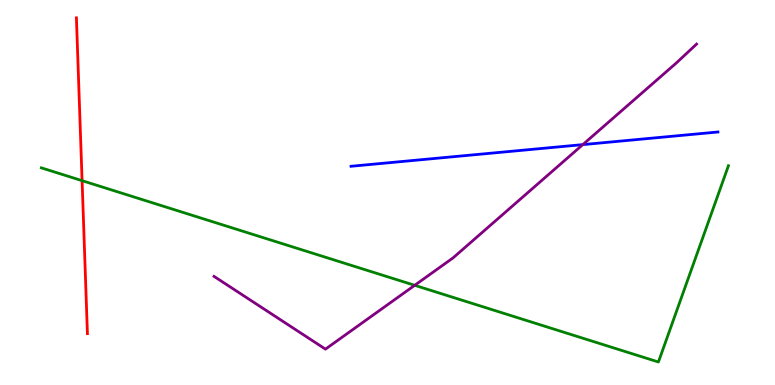[{'lines': ['blue', 'red'], 'intersections': []}, {'lines': ['green', 'red'], 'intersections': [{'x': 1.06, 'y': 5.31}]}, {'lines': ['purple', 'red'], 'intersections': []}, {'lines': ['blue', 'green'], 'intersections': []}, {'lines': ['blue', 'purple'], 'intersections': [{'x': 7.52, 'y': 6.24}]}, {'lines': ['green', 'purple'], 'intersections': [{'x': 5.35, 'y': 2.59}]}]